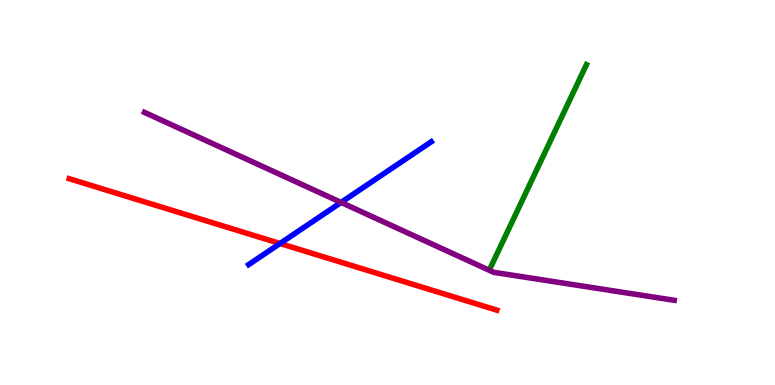[{'lines': ['blue', 'red'], 'intersections': [{'x': 3.61, 'y': 3.68}]}, {'lines': ['green', 'red'], 'intersections': []}, {'lines': ['purple', 'red'], 'intersections': []}, {'lines': ['blue', 'green'], 'intersections': []}, {'lines': ['blue', 'purple'], 'intersections': [{'x': 4.4, 'y': 4.74}]}, {'lines': ['green', 'purple'], 'intersections': []}]